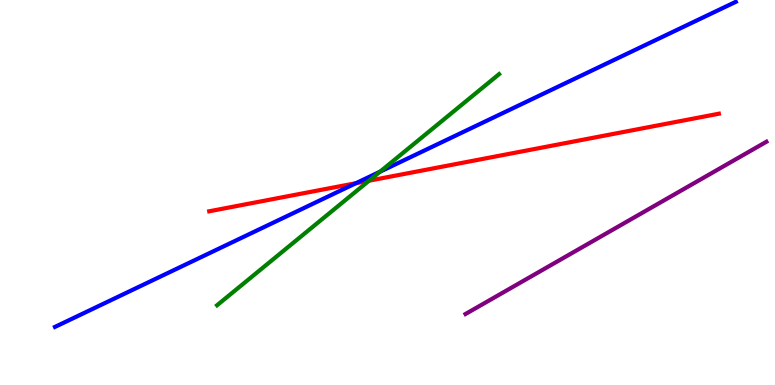[{'lines': ['blue', 'red'], 'intersections': [{'x': 4.59, 'y': 5.24}]}, {'lines': ['green', 'red'], 'intersections': [{'x': 4.76, 'y': 5.31}]}, {'lines': ['purple', 'red'], 'intersections': []}, {'lines': ['blue', 'green'], 'intersections': [{'x': 4.9, 'y': 5.54}]}, {'lines': ['blue', 'purple'], 'intersections': []}, {'lines': ['green', 'purple'], 'intersections': []}]